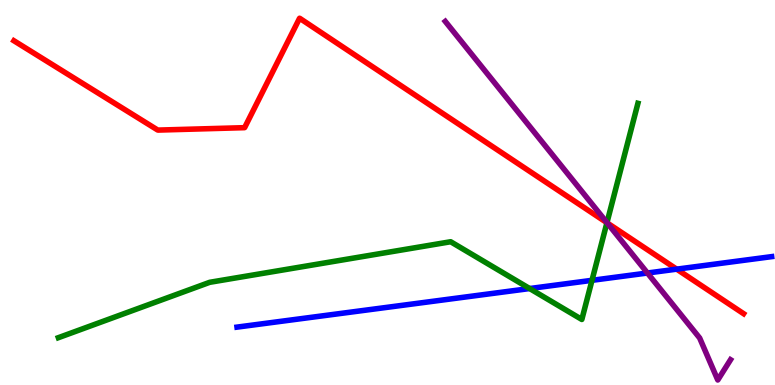[{'lines': ['blue', 'red'], 'intersections': [{'x': 8.73, 'y': 3.01}]}, {'lines': ['green', 'red'], 'intersections': [{'x': 7.83, 'y': 4.21}]}, {'lines': ['purple', 'red'], 'intersections': [{'x': 7.83, 'y': 4.21}]}, {'lines': ['blue', 'green'], 'intersections': [{'x': 6.83, 'y': 2.51}, {'x': 7.64, 'y': 2.72}]}, {'lines': ['blue', 'purple'], 'intersections': [{'x': 8.35, 'y': 2.91}]}, {'lines': ['green', 'purple'], 'intersections': [{'x': 7.83, 'y': 4.22}]}]